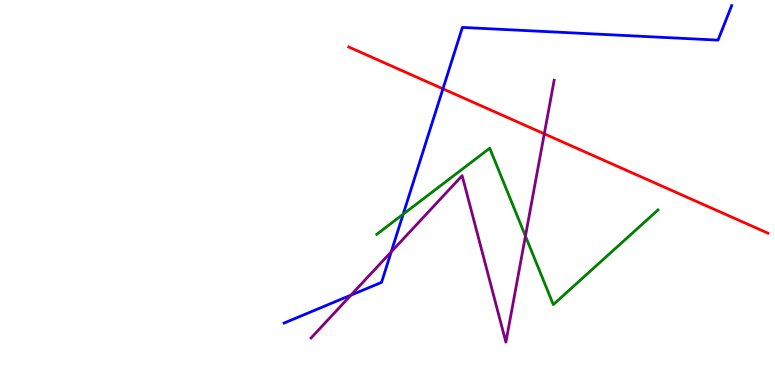[{'lines': ['blue', 'red'], 'intersections': [{'x': 5.72, 'y': 7.69}]}, {'lines': ['green', 'red'], 'intersections': []}, {'lines': ['purple', 'red'], 'intersections': [{'x': 7.02, 'y': 6.52}]}, {'lines': ['blue', 'green'], 'intersections': [{'x': 5.2, 'y': 4.44}]}, {'lines': ['blue', 'purple'], 'intersections': [{'x': 4.53, 'y': 2.33}, {'x': 5.05, 'y': 3.46}]}, {'lines': ['green', 'purple'], 'intersections': [{'x': 6.78, 'y': 3.87}]}]